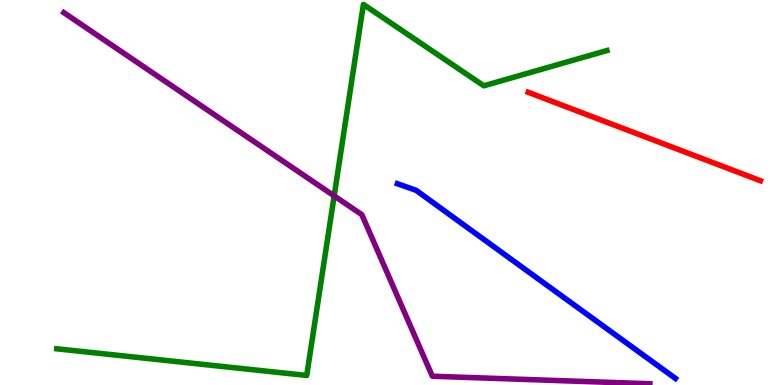[{'lines': ['blue', 'red'], 'intersections': []}, {'lines': ['green', 'red'], 'intersections': []}, {'lines': ['purple', 'red'], 'intersections': []}, {'lines': ['blue', 'green'], 'intersections': []}, {'lines': ['blue', 'purple'], 'intersections': []}, {'lines': ['green', 'purple'], 'intersections': [{'x': 4.31, 'y': 4.91}]}]